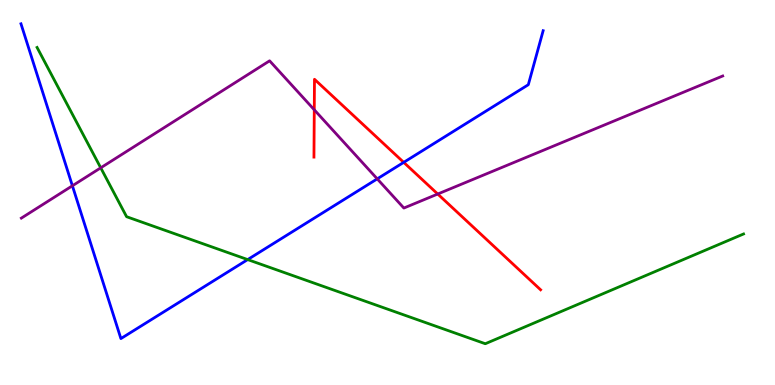[{'lines': ['blue', 'red'], 'intersections': [{'x': 5.21, 'y': 5.78}]}, {'lines': ['green', 'red'], 'intersections': []}, {'lines': ['purple', 'red'], 'intersections': [{'x': 4.06, 'y': 7.15}, {'x': 5.65, 'y': 4.96}]}, {'lines': ['blue', 'green'], 'intersections': [{'x': 3.2, 'y': 3.26}]}, {'lines': ['blue', 'purple'], 'intersections': [{'x': 0.934, 'y': 5.17}, {'x': 4.87, 'y': 5.35}]}, {'lines': ['green', 'purple'], 'intersections': [{'x': 1.3, 'y': 5.64}]}]